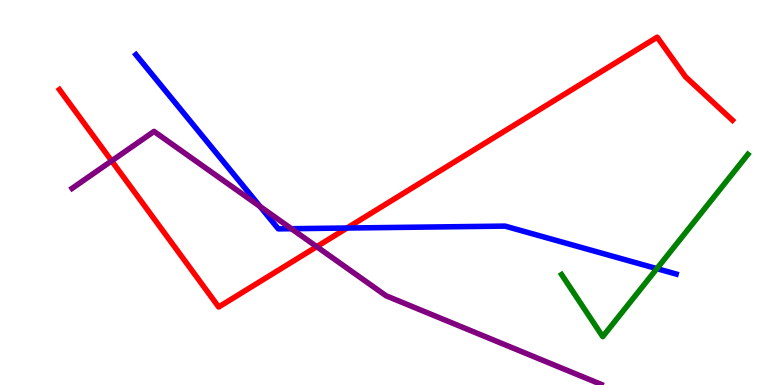[{'lines': ['blue', 'red'], 'intersections': [{'x': 4.48, 'y': 4.08}]}, {'lines': ['green', 'red'], 'intersections': []}, {'lines': ['purple', 'red'], 'intersections': [{'x': 1.44, 'y': 5.82}, {'x': 4.09, 'y': 3.59}]}, {'lines': ['blue', 'green'], 'intersections': [{'x': 8.48, 'y': 3.02}]}, {'lines': ['blue', 'purple'], 'intersections': [{'x': 3.36, 'y': 4.64}, {'x': 3.76, 'y': 4.06}]}, {'lines': ['green', 'purple'], 'intersections': []}]